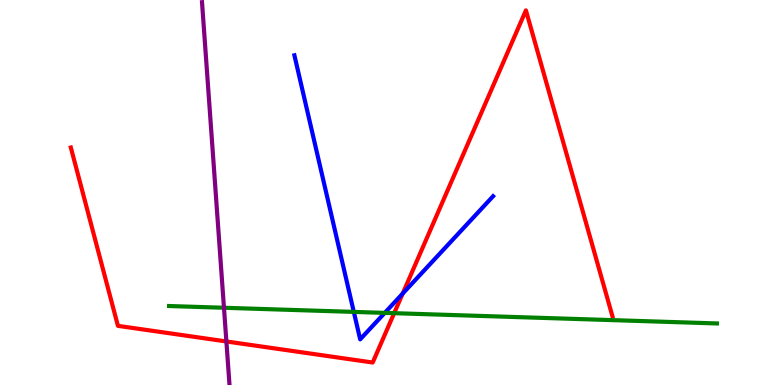[{'lines': ['blue', 'red'], 'intersections': [{'x': 5.2, 'y': 2.38}]}, {'lines': ['green', 'red'], 'intersections': [{'x': 5.09, 'y': 1.87}]}, {'lines': ['purple', 'red'], 'intersections': [{'x': 2.92, 'y': 1.13}]}, {'lines': ['blue', 'green'], 'intersections': [{'x': 4.57, 'y': 1.9}, {'x': 4.96, 'y': 1.87}]}, {'lines': ['blue', 'purple'], 'intersections': []}, {'lines': ['green', 'purple'], 'intersections': [{'x': 2.89, 'y': 2.01}]}]